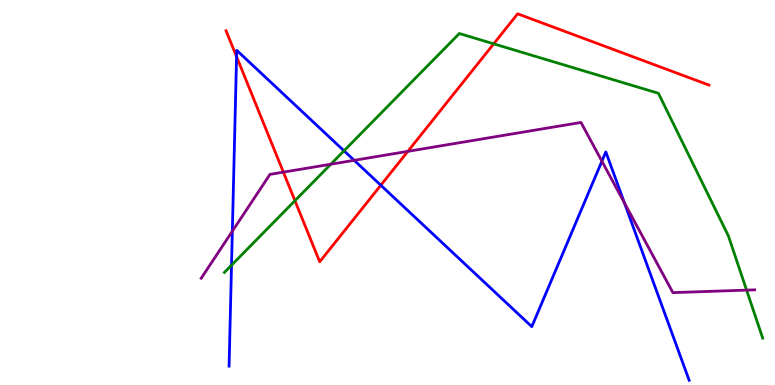[{'lines': ['blue', 'red'], 'intersections': [{'x': 3.05, 'y': 8.53}, {'x': 4.91, 'y': 5.19}]}, {'lines': ['green', 'red'], 'intersections': [{'x': 3.81, 'y': 4.79}, {'x': 6.37, 'y': 8.86}]}, {'lines': ['purple', 'red'], 'intersections': [{'x': 3.66, 'y': 5.53}, {'x': 5.26, 'y': 6.07}]}, {'lines': ['blue', 'green'], 'intersections': [{'x': 2.99, 'y': 3.11}, {'x': 4.44, 'y': 6.08}]}, {'lines': ['blue', 'purple'], 'intersections': [{'x': 3.0, 'y': 3.99}, {'x': 4.57, 'y': 5.84}, {'x': 7.77, 'y': 5.81}, {'x': 8.06, 'y': 4.73}]}, {'lines': ['green', 'purple'], 'intersections': [{'x': 4.27, 'y': 5.73}, {'x': 9.63, 'y': 2.46}]}]